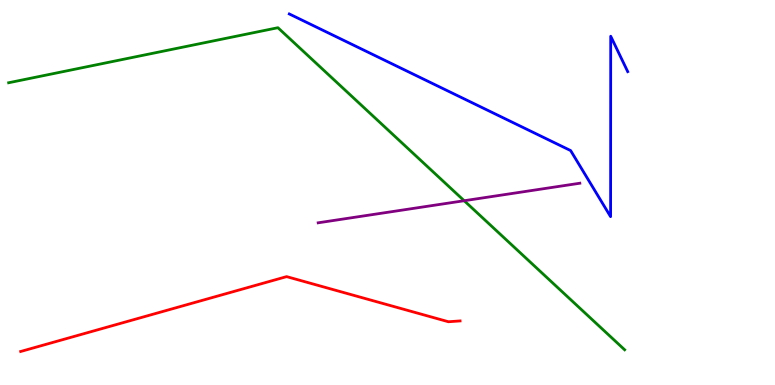[{'lines': ['blue', 'red'], 'intersections': []}, {'lines': ['green', 'red'], 'intersections': []}, {'lines': ['purple', 'red'], 'intersections': []}, {'lines': ['blue', 'green'], 'intersections': []}, {'lines': ['blue', 'purple'], 'intersections': []}, {'lines': ['green', 'purple'], 'intersections': [{'x': 5.99, 'y': 4.79}]}]